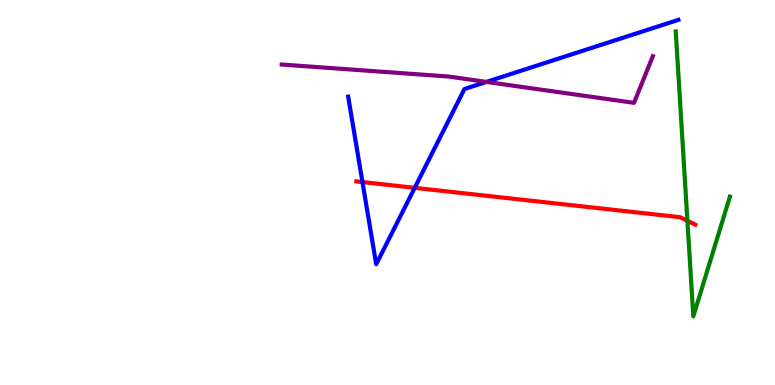[{'lines': ['blue', 'red'], 'intersections': [{'x': 4.68, 'y': 5.27}, {'x': 5.35, 'y': 5.12}]}, {'lines': ['green', 'red'], 'intersections': [{'x': 8.87, 'y': 4.27}]}, {'lines': ['purple', 'red'], 'intersections': []}, {'lines': ['blue', 'green'], 'intersections': []}, {'lines': ['blue', 'purple'], 'intersections': [{'x': 6.28, 'y': 7.87}]}, {'lines': ['green', 'purple'], 'intersections': []}]